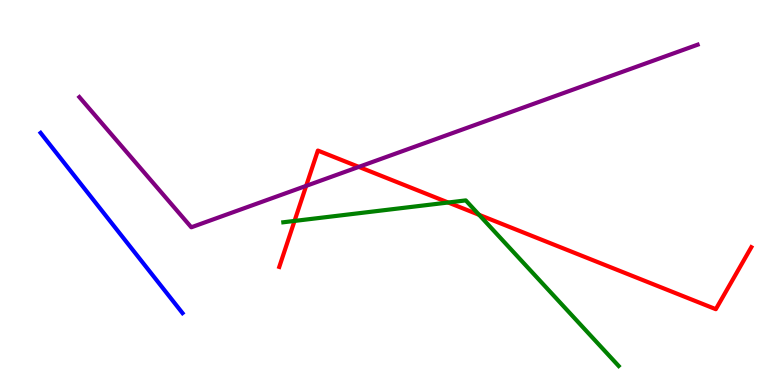[{'lines': ['blue', 'red'], 'intersections': []}, {'lines': ['green', 'red'], 'intersections': [{'x': 3.8, 'y': 4.26}, {'x': 5.78, 'y': 4.74}, {'x': 6.18, 'y': 4.42}]}, {'lines': ['purple', 'red'], 'intersections': [{'x': 3.95, 'y': 5.17}, {'x': 4.63, 'y': 5.67}]}, {'lines': ['blue', 'green'], 'intersections': []}, {'lines': ['blue', 'purple'], 'intersections': []}, {'lines': ['green', 'purple'], 'intersections': []}]